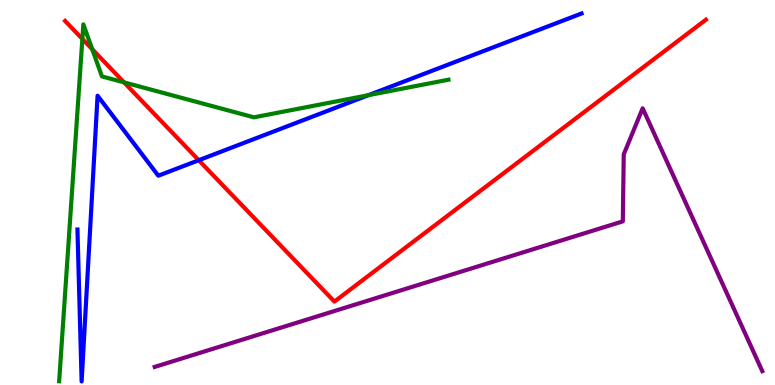[{'lines': ['blue', 'red'], 'intersections': [{'x': 2.56, 'y': 5.84}]}, {'lines': ['green', 'red'], 'intersections': [{'x': 1.06, 'y': 8.99}, {'x': 1.19, 'y': 8.72}, {'x': 1.6, 'y': 7.86}]}, {'lines': ['purple', 'red'], 'intersections': []}, {'lines': ['blue', 'green'], 'intersections': [{'x': 4.75, 'y': 7.53}]}, {'lines': ['blue', 'purple'], 'intersections': []}, {'lines': ['green', 'purple'], 'intersections': []}]